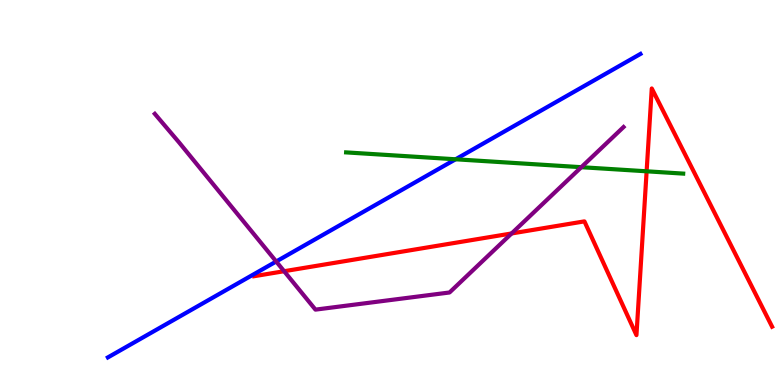[{'lines': ['blue', 'red'], 'intersections': []}, {'lines': ['green', 'red'], 'intersections': [{'x': 8.34, 'y': 5.55}]}, {'lines': ['purple', 'red'], 'intersections': [{'x': 3.67, 'y': 2.96}, {'x': 6.6, 'y': 3.94}]}, {'lines': ['blue', 'green'], 'intersections': [{'x': 5.88, 'y': 5.86}]}, {'lines': ['blue', 'purple'], 'intersections': [{'x': 3.56, 'y': 3.21}]}, {'lines': ['green', 'purple'], 'intersections': [{'x': 7.5, 'y': 5.66}]}]